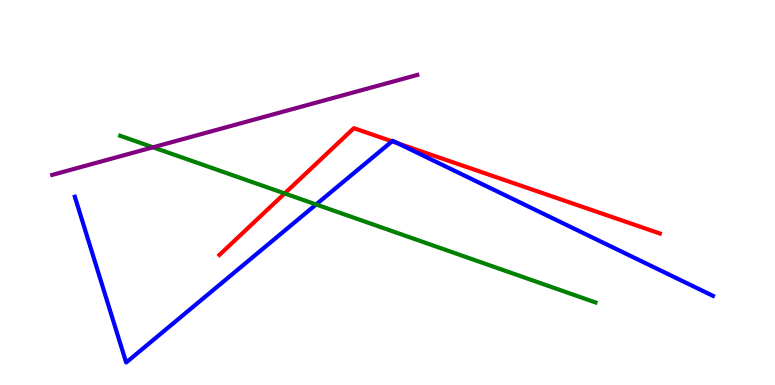[{'lines': ['blue', 'red'], 'intersections': [{'x': 5.06, 'y': 6.33}, {'x': 5.13, 'y': 6.28}]}, {'lines': ['green', 'red'], 'intersections': [{'x': 3.67, 'y': 4.98}]}, {'lines': ['purple', 'red'], 'intersections': []}, {'lines': ['blue', 'green'], 'intersections': [{'x': 4.08, 'y': 4.69}]}, {'lines': ['blue', 'purple'], 'intersections': []}, {'lines': ['green', 'purple'], 'intersections': [{'x': 1.97, 'y': 6.17}]}]